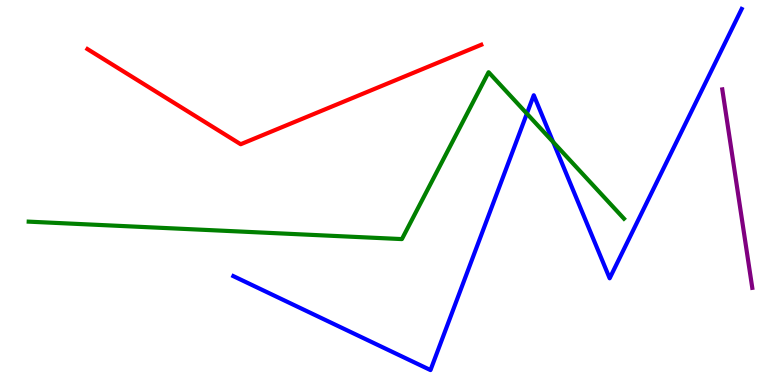[{'lines': ['blue', 'red'], 'intersections': []}, {'lines': ['green', 'red'], 'intersections': []}, {'lines': ['purple', 'red'], 'intersections': []}, {'lines': ['blue', 'green'], 'intersections': [{'x': 6.8, 'y': 7.05}, {'x': 7.14, 'y': 6.31}]}, {'lines': ['blue', 'purple'], 'intersections': []}, {'lines': ['green', 'purple'], 'intersections': []}]